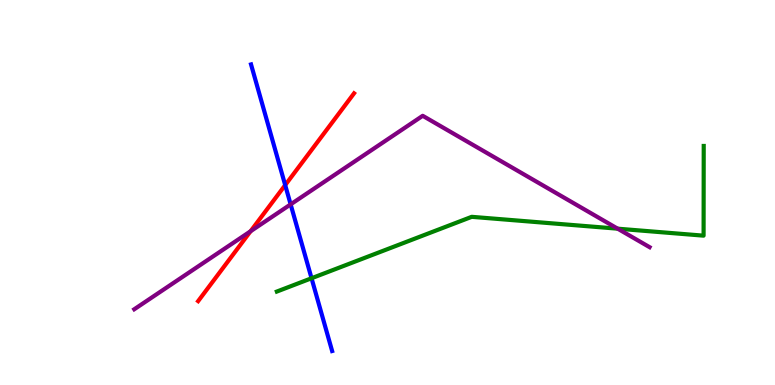[{'lines': ['blue', 'red'], 'intersections': [{'x': 3.68, 'y': 5.19}]}, {'lines': ['green', 'red'], 'intersections': []}, {'lines': ['purple', 'red'], 'intersections': [{'x': 3.23, 'y': 3.99}]}, {'lines': ['blue', 'green'], 'intersections': [{'x': 4.02, 'y': 2.77}]}, {'lines': ['blue', 'purple'], 'intersections': [{'x': 3.75, 'y': 4.69}]}, {'lines': ['green', 'purple'], 'intersections': [{'x': 7.97, 'y': 4.06}]}]